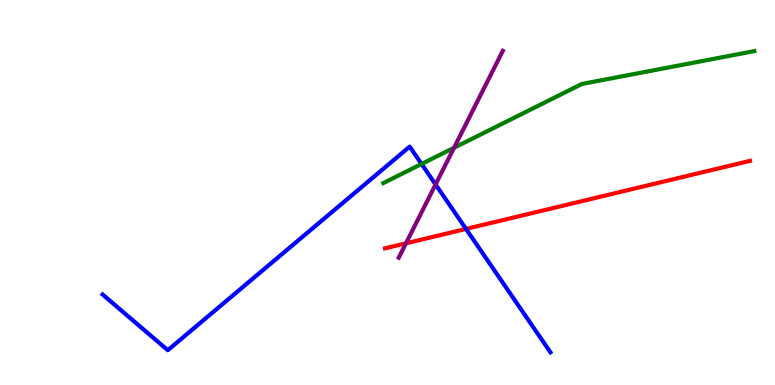[{'lines': ['blue', 'red'], 'intersections': [{'x': 6.01, 'y': 4.05}]}, {'lines': ['green', 'red'], 'intersections': []}, {'lines': ['purple', 'red'], 'intersections': [{'x': 5.24, 'y': 3.68}]}, {'lines': ['blue', 'green'], 'intersections': [{'x': 5.44, 'y': 5.74}]}, {'lines': ['blue', 'purple'], 'intersections': [{'x': 5.62, 'y': 5.21}]}, {'lines': ['green', 'purple'], 'intersections': [{'x': 5.86, 'y': 6.16}]}]